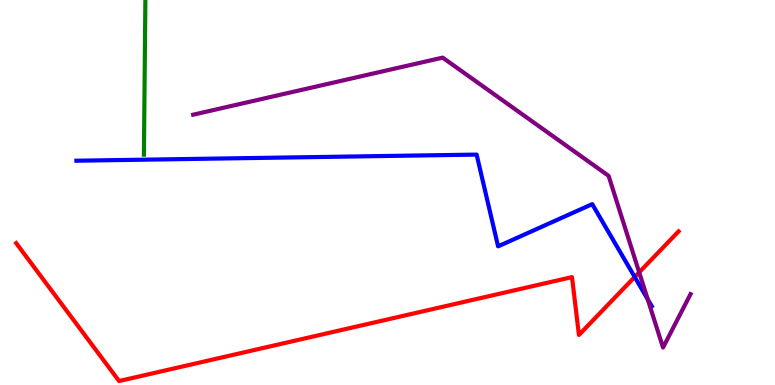[{'lines': ['blue', 'red'], 'intersections': [{'x': 8.19, 'y': 2.81}]}, {'lines': ['green', 'red'], 'intersections': []}, {'lines': ['purple', 'red'], 'intersections': [{'x': 8.25, 'y': 2.93}]}, {'lines': ['blue', 'green'], 'intersections': []}, {'lines': ['blue', 'purple'], 'intersections': [{'x': 8.36, 'y': 2.23}]}, {'lines': ['green', 'purple'], 'intersections': []}]